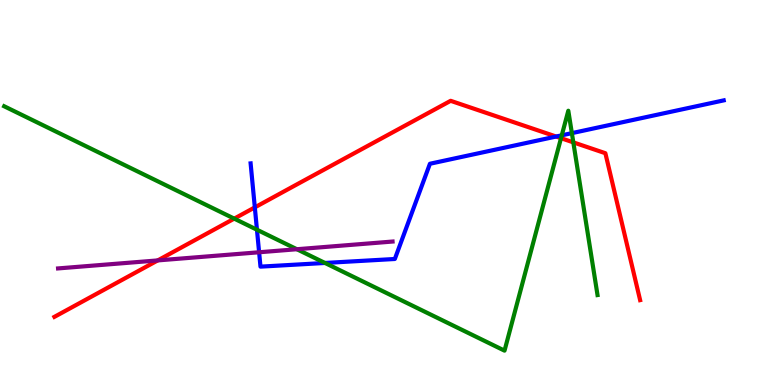[{'lines': ['blue', 'red'], 'intersections': [{'x': 3.29, 'y': 4.61}, {'x': 7.18, 'y': 6.45}]}, {'lines': ['green', 'red'], 'intersections': [{'x': 3.02, 'y': 4.32}, {'x': 7.24, 'y': 6.41}, {'x': 7.4, 'y': 6.3}]}, {'lines': ['purple', 'red'], 'intersections': [{'x': 2.04, 'y': 3.24}]}, {'lines': ['blue', 'green'], 'intersections': [{'x': 3.32, 'y': 4.03}, {'x': 4.19, 'y': 3.17}, {'x': 7.25, 'y': 6.49}, {'x': 7.38, 'y': 6.54}]}, {'lines': ['blue', 'purple'], 'intersections': [{'x': 3.34, 'y': 3.45}]}, {'lines': ['green', 'purple'], 'intersections': [{'x': 3.83, 'y': 3.53}]}]